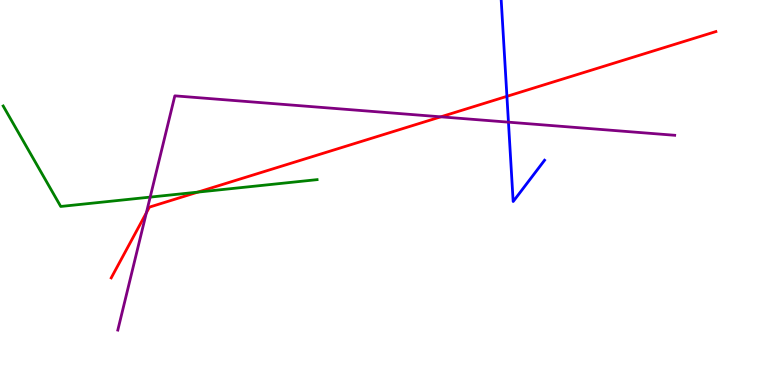[{'lines': ['blue', 'red'], 'intersections': [{'x': 6.54, 'y': 7.5}]}, {'lines': ['green', 'red'], 'intersections': [{'x': 2.55, 'y': 5.01}]}, {'lines': ['purple', 'red'], 'intersections': [{'x': 1.89, 'y': 4.47}, {'x': 5.69, 'y': 6.97}]}, {'lines': ['blue', 'green'], 'intersections': []}, {'lines': ['blue', 'purple'], 'intersections': [{'x': 6.56, 'y': 6.83}]}, {'lines': ['green', 'purple'], 'intersections': [{'x': 1.94, 'y': 4.88}]}]